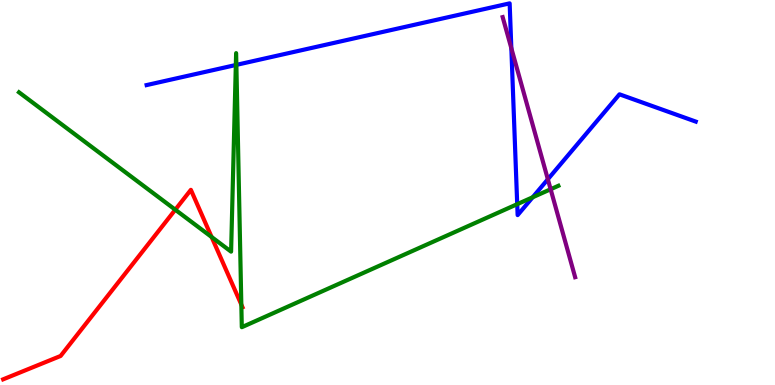[{'lines': ['blue', 'red'], 'intersections': []}, {'lines': ['green', 'red'], 'intersections': [{'x': 2.26, 'y': 4.55}, {'x': 2.73, 'y': 3.84}, {'x': 3.11, 'y': 2.09}]}, {'lines': ['purple', 'red'], 'intersections': []}, {'lines': ['blue', 'green'], 'intersections': [{'x': 3.04, 'y': 8.31}, {'x': 3.05, 'y': 8.31}, {'x': 6.67, 'y': 4.7}, {'x': 6.87, 'y': 4.88}]}, {'lines': ['blue', 'purple'], 'intersections': [{'x': 6.6, 'y': 8.75}, {'x': 7.07, 'y': 5.34}]}, {'lines': ['green', 'purple'], 'intersections': [{'x': 7.1, 'y': 5.08}]}]